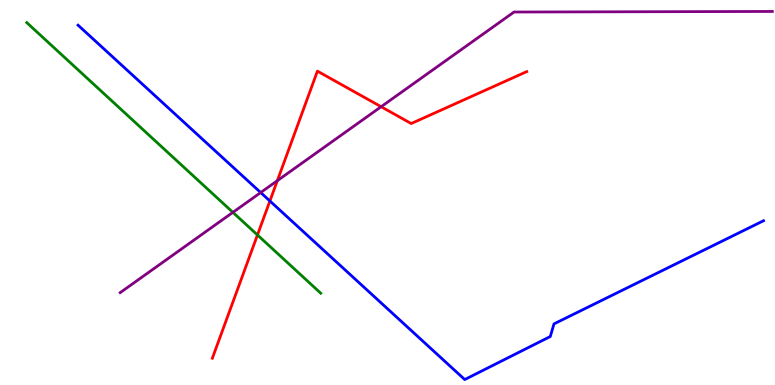[{'lines': ['blue', 'red'], 'intersections': [{'x': 3.48, 'y': 4.78}]}, {'lines': ['green', 'red'], 'intersections': [{'x': 3.32, 'y': 3.9}]}, {'lines': ['purple', 'red'], 'intersections': [{'x': 3.58, 'y': 5.31}, {'x': 4.92, 'y': 7.23}]}, {'lines': ['blue', 'green'], 'intersections': []}, {'lines': ['blue', 'purple'], 'intersections': [{'x': 3.36, 'y': 5.0}]}, {'lines': ['green', 'purple'], 'intersections': [{'x': 3.0, 'y': 4.48}]}]